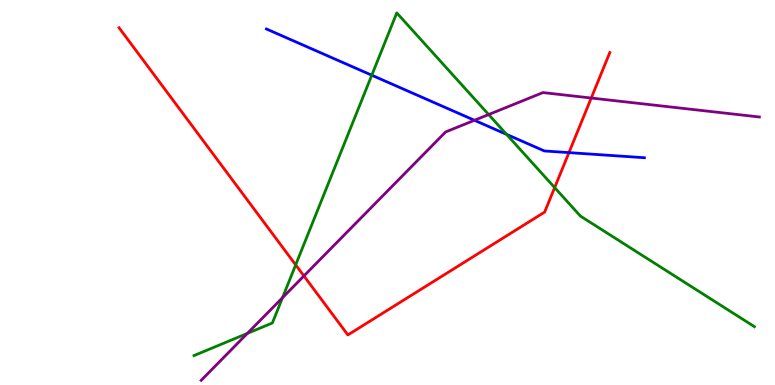[{'lines': ['blue', 'red'], 'intersections': [{'x': 7.34, 'y': 6.04}]}, {'lines': ['green', 'red'], 'intersections': [{'x': 3.82, 'y': 3.12}, {'x': 7.16, 'y': 5.13}]}, {'lines': ['purple', 'red'], 'intersections': [{'x': 3.92, 'y': 2.83}, {'x': 7.63, 'y': 7.45}]}, {'lines': ['blue', 'green'], 'intersections': [{'x': 4.8, 'y': 8.05}, {'x': 6.54, 'y': 6.51}]}, {'lines': ['blue', 'purple'], 'intersections': [{'x': 6.12, 'y': 6.88}]}, {'lines': ['green', 'purple'], 'intersections': [{'x': 3.19, 'y': 1.34}, {'x': 3.65, 'y': 2.27}, {'x': 6.31, 'y': 7.02}]}]